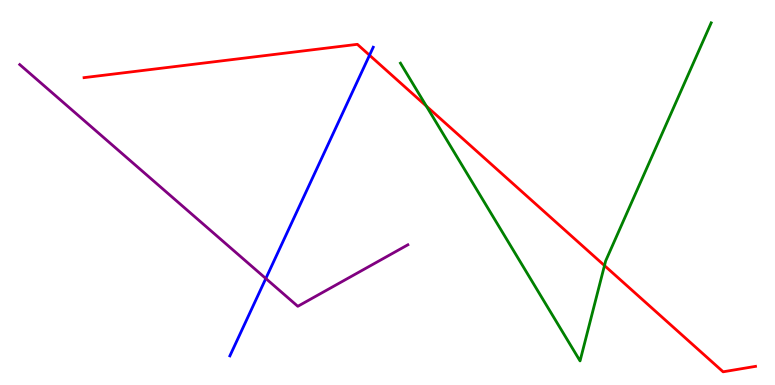[{'lines': ['blue', 'red'], 'intersections': [{'x': 4.77, 'y': 8.57}]}, {'lines': ['green', 'red'], 'intersections': [{'x': 5.5, 'y': 7.24}, {'x': 7.8, 'y': 3.1}]}, {'lines': ['purple', 'red'], 'intersections': []}, {'lines': ['blue', 'green'], 'intersections': []}, {'lines': ['blue', 'purple'], 'intersections': [{'x': 3.43, 'y': 2.77}]}, {'lines': ['green', 'purple'], 'intersections': []}]